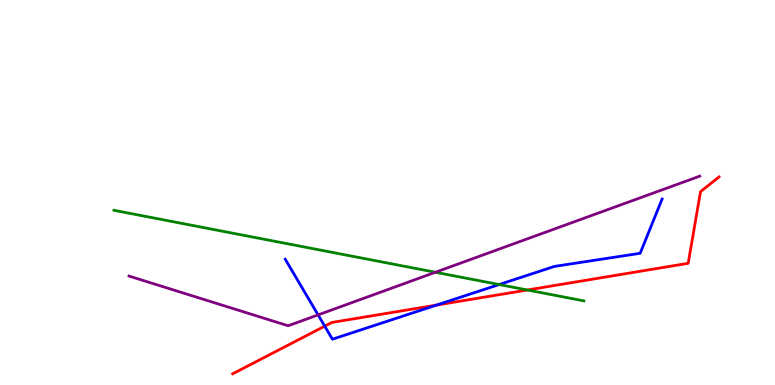[{'lines': ['blue', 'red'], 'intersections': [{'x': 4.19, 'y': 1.53}, {'x': 5.63, 'y': 2.08}]}, {'lines': ['green', 'red'], 'intersections': [{'x': 6.81, 'y': 2.47}]}, {'lines': ['purple', 'red'], 'intersections': []}, {'lines': ['blue', 'green'], 'intersections': [{'x': 6.44, 'y': 2.61}]}, {'lines': ['blue', 'purple'], 'intersections': [{'x': 4.1, 'y': 1.82}]}, {'lines': ['green', 'purple'], 'intersections': [{'x': 5.62, 'y': 2.93}]}]